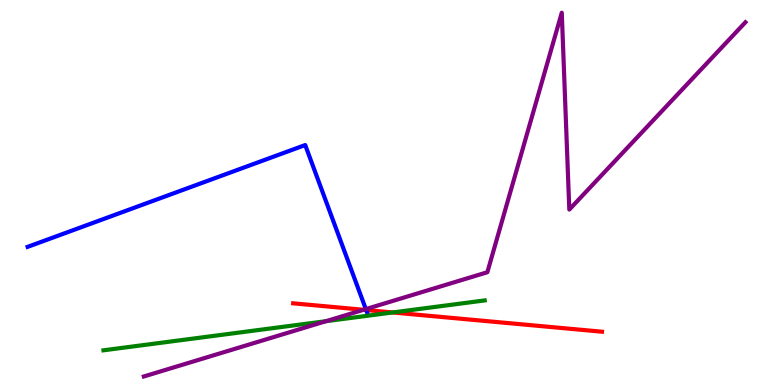[{'lines': ['blue', 'red'], 'intersections': [{'x': 4.72, 'y': 1.95}]}, {'lines': ['green', 'red'], 'intersections': [{'x': 5.07, 'y': 1.88}]}, {'lines': ['purple', 'red'], 'intersections': [{'x': 4.69, 'y': 1.95}]}, {'lines': ['blue', 'green'], 'intersections': []}, {'lines': ['blue', 'purple'], 'intersections': [{'x': 4.72, 'y': 1.97}]}, {'lines': ['green', 'purple'], 'intersections': [{'x': 4.21, 'y': 1.66}]}]